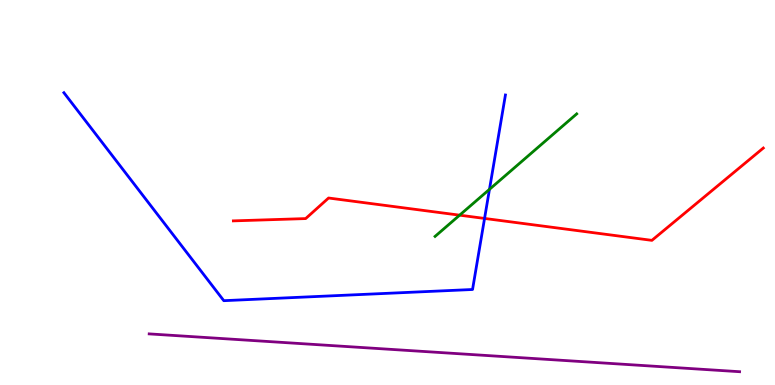[{'lines': ['blue', 'red'], 'intersections': [{'x': 6.25, 'y': 4.33}]}, {'lines': ['green', 'red'], 'intersections': [{'x': 5.93, 'y': 4.41}]}, {'lines': ['purple', 'red'], 'intersections': []}, {'lines': ['blue', 'green'], 'intersections': [{'x': 6.32, 'y': 5.08}]}, {'lines': ['blue', 'purple'], 'intersections': []}, {'lines': ['green', 'purple'], 'intersections': []}]